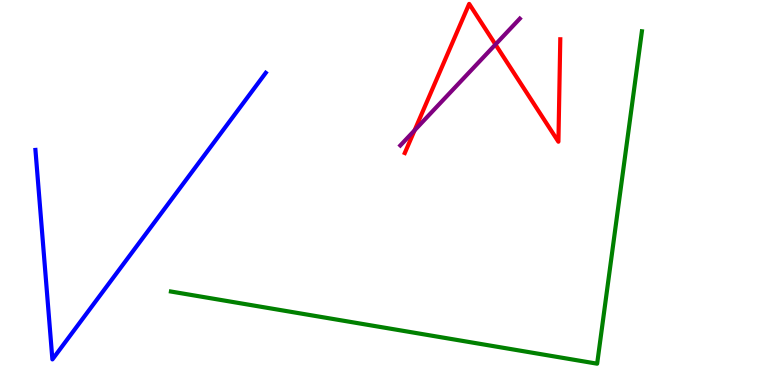[{'lines': ['blue', 'red'], 'intersections': []}, {'lines': ['green', 'red'], 'intersections': []}, {'lines': ['purple', 'red'], 'intersections': [{'x': 5.35, 'y': 6.61}, {'x': 6.39, 'y': 8.84}]}, {'lines': ['blue', 'green'], 'intersections': []}, {'lines': ['blue', 'purple'], 'intersections': []}, {'lines': ['green', 'purple'], 'intersections': []}]